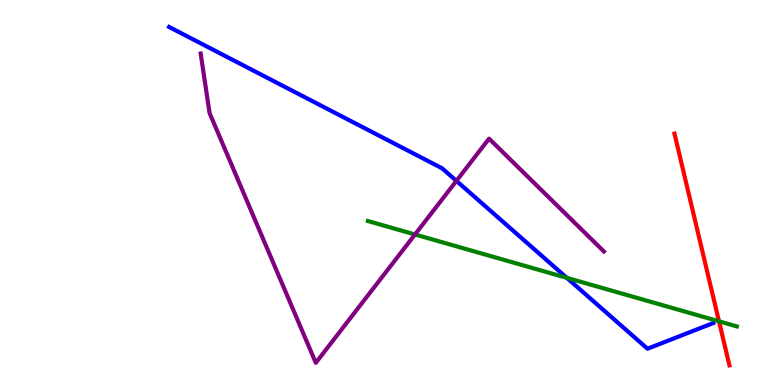[{'lines': ['blue', 'red'], 'intersections': []}, {'lines': ['green', 'red'], 'intersections': [{'x': 9.28, 'y': 1.65}]}, {'lines': ['purple', 'red'], 'intersections': []}, {'lines': ['blue', 'green'], 'intersections': [{'x': 7.31, 'y': 2.78}]}, {'lines': ['blue', 'purple'], 'intersections': [{'x': 5.89, 'y': 5.3}]}, {'lines': ['green', 'purple'], 'intersections': [{'x': 5.35, 'y': 3.91}]}]